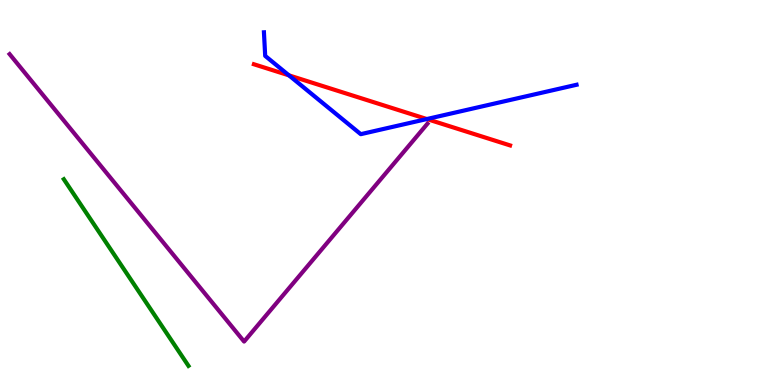[{'lines': ['blue', 'red'], 'intersections': [{'x': 3.73, 'y': 8.04}, {'x': 5.51, 'y': 6.91}]}, {'lines': ['green', 'red'], 'intersections': []}, {'lines': ['purple', 'red'], 'intersections': []}, {'lines': ['blue', 'green'], 'intersections': []}, {'lines': ['blue', 'purple'], 'intersections': []}, {'lines': ['green', 'purple'], 'intersections': []}]